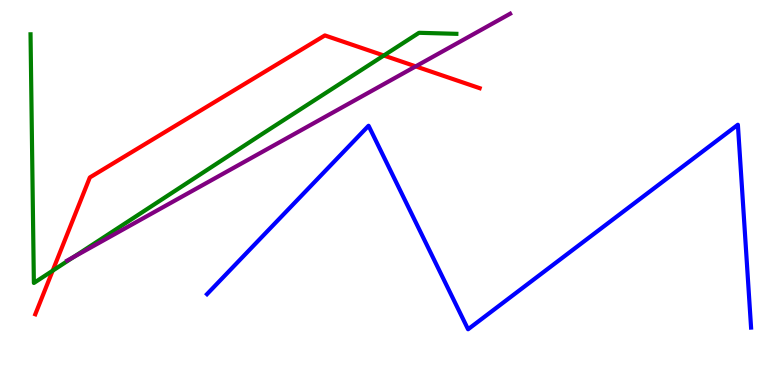[{'lines': ['blue', 'red'], 'intersections': []}, {'lines': ['green', 'red'], 'intersections': [{'x': 0.679, 'y': 2.97}, {'x': 4.95, 'y': 8.56}]}, {'lines': ['purple', 'red'], 'intersections': [{'x': 5.36, 'y': 8.28}]}, {'lines': ['blue', 'green'], 'intersections': []}, {'lines': ['blue', 'purple'], 'intersections': []}, {'lines': ['green', 'purple'], 'intersections': [{'x': 0.951, 'y': 3.33}]}]